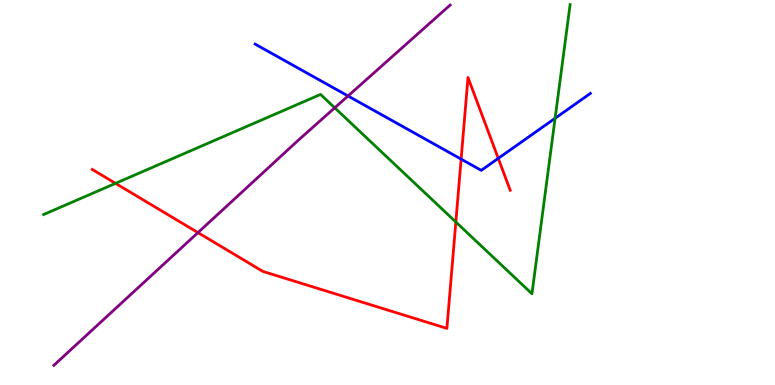[{'lines': ['blue', 'red'], 'intersections': [{'x': 5.95, 'y': 5.87}, {'x': 6.43, 'y': 5.89}]}, {'lines': ['green', 'red'], 'intersections': [{'x': 1.49, 'y': 5.24}, {'x': 5.88, 'y': 4.23}]}, {'lines': ['purple', 'red'], 'intersections': [{'x': 2.55, 'y': 3.96}]}, {'lines': ['blue', 'green'], 'intersections': [{'x': 7.16, 'y': 6.93}]}, {'lines': ['blue', 'purple'], 'intersections': [{'x': 4.49, 'y': 7.51}]}, {'lines': ['green', 'purple'], 'intersections': [{'x': 4.32, 'y': 7.2}]}]